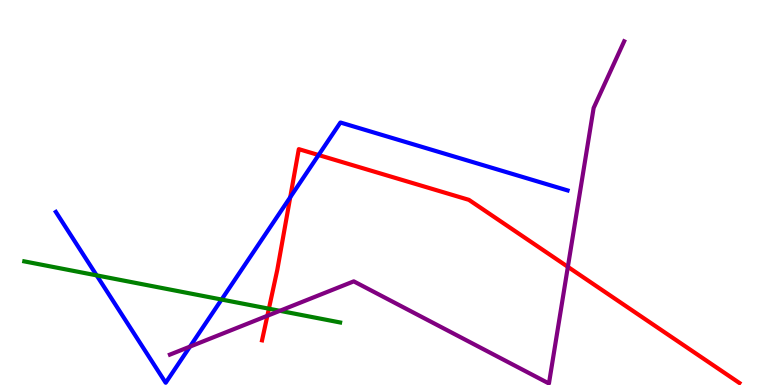[{'lines': ['blue', 'red'], 'intersections': [{'x': 3.74, 'y': 4.88}, {'x': 4.11, 'y': 5.97}]}, {'lines': ['green', 'red'], 'intersections': [{'x': 3.47, 'y': 1.98}]}, {'lines': ['purple', 'red'], 'intersections': [{'x': 3.45, 'y': 1.8}, {'x': 7.33, 'y': 3.07}]}, {'lines': ['blue', 'green'], 'intersections': [{'x': 1.25, 'y': 2.85}, {'x': 2.86, 'y': 2.22}]}, {'lines': ['blue', 'purple'], 'intersections': [{'x': 2.45, 'y': 0.997}]}, {'lines': ['green', 'purple'], 'intersections': [{'x': 3.61, 'y': 1.93}]}]